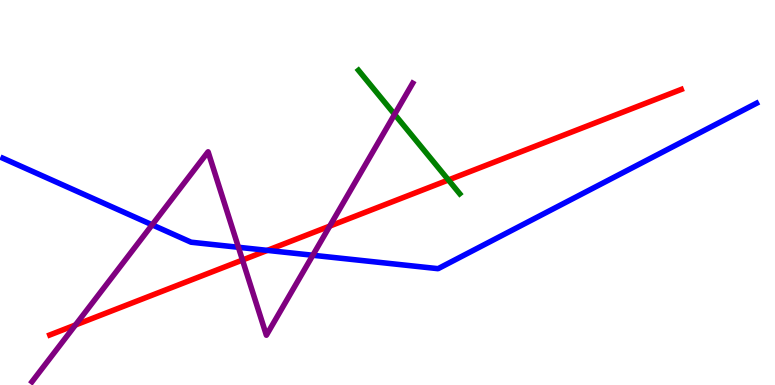[{'lines': ['blue', 'red'], 'intersections': [{'x': 3.45, 'y': 3.5}]}, {'lines': ['green', 'red'], 'intersections': [{'x': 5.79, 'y': 5.33}]}, {'lines': ['purple', 'red'], 'intersections': [{'x': 0.974, 'y': 1.56}, {'x': 3.13, 'y': 3.25}, {'x': 4.25, 'y': 4.13}]}, {'lines': ['blue', 'green'], 'intersections': []}, {'lines': ['blue', 'purple'], 'intersections': [{'x': 1.96, 'y': 4.16}, {'x': 3.08, 'y': 3.58}, {'x': 4.04, 'y': 3.37}]}, {'lines': ['green', 'purple'], 'intersections': [{'x': 5.09, 'y': 7.03}]}]